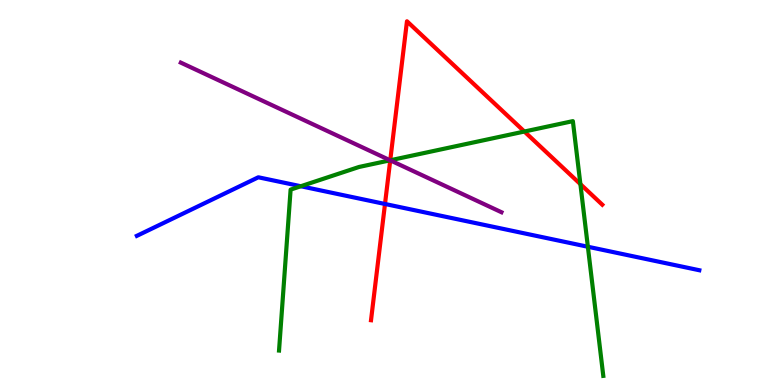[{'lines': ['blue', 'red'], 'intersections': [{'x': 4.97, 'y': 4.7}]}, {'lines': ['green', 'red'], 'intersections': [{'x': 5.04, 'y': 5.84}, {'x': 6.77, 'y': 6.58}, {'x': 7.49, 'y': 5.22}]}, {'lines': ['purple', 'red'], 'intersections': [{'x': 5.04, 'y': 5.84}]}, {'lines': ['blue', 'green'], 'intersections': [{'x': 3.88, 'y': 5.16}, {'x': 7.59, 'y': 3.59}]}, {'lines': ['blue', 'purple'], 'intersections': []}, {'lines': ['green', 'purple'], 'intersections': [{'x': 5.03, 'y': 5.84}]}]